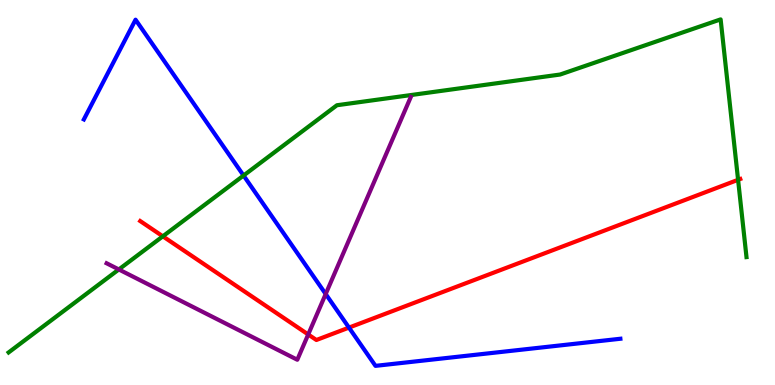[{'lines': ['blue', 'red'], 'intersections': [{'x': 4.5, 'y': 1.49}]}, {'lines': ['green', 'red'], 'intersections': [{'x': 2.1, 'y': 3.86}, {'x': 9.52, 'y': 5.33}]}, {'lines': ['purple', 'red'], 'intersections': [{'x': 3.98, 'y': 1.31}]}, {'lines': ['blue', 'green'], 'intersections': [{'x': 3.14, 'y': 5.44}]}, {'lines': ['blue', 'purple'], 'intersections': [{'x': 4.2, 'y': 2.36}]}, {'lines': ['green', 'purple'], 'intersections': [{'x': 1.53, 'y': 3.0}]}]